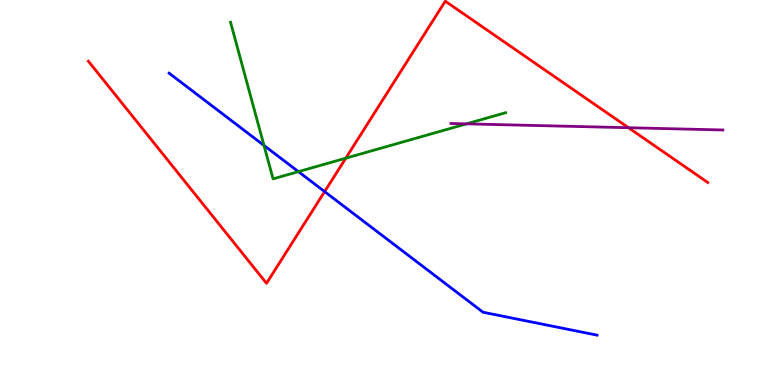[{'lines': ['blue', 'red'], 'intersections': [{'x': 4.19, 'y': 5.02}]}, {'lines': ['green', 'red'], 'intersections': [{'x': 4.46, 'y': 5.89}]}, {'lines': ['purple', 'red'], 'intersections': [{'x': 8.11, 'y': 6.68}]}, {'lines': ['blue', 'green'], 'intersections': [{'x': 3.41, 'y': 6.22}, {'x': 3.85, 'y': 5.54}]}, {'lines': ['blue', 'purple'], 'intersections': []}, {'lines': ['green', 'purple'], 'intersections': [{'x': 6.02, 'y': 6.78}]}]